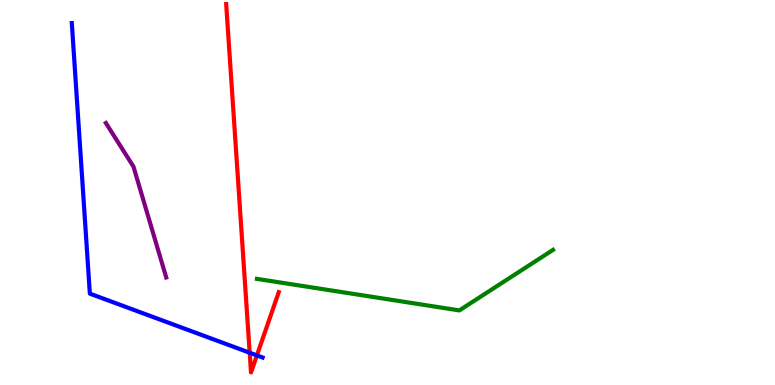[{'lines': ['blue', 'red'], 'intersections': [{'x': 3.22, 'y': 0.838}, {'x': 3.31, 'y': 0.769}]}, {'lines': ['green', 'red'], 'intersections': []}, {'lines': ['purple', 'red'], 'intersections': []}, {'lines': ['blue', 'green'], 'intersections': []}, {'lines': ['blue', 'purple'], 'intersections': []}, {'lines': ['green', 'purple'], 'intersections': []}]